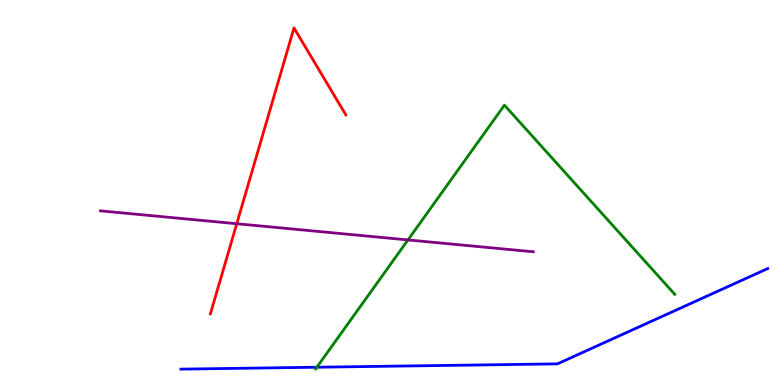[{'lines': ['blue', 'red'], 'intersections': []}, {'lines': ['green', 'red'], 'intersections': []}, {'lines': ['purple', 'red'], 'intersections': [{'x': 3.05, 'y': 4.19}]}, {'lines': ['blue', 'green'], 'intersections': [{'x': 4.09, 'y': 0.462}]}, {'lines': ['blue', 'purple'], 'intersections': []}, {'lines': ['green', 'purple'], 'intersections': [{'x': 5.26, 'y': 3.77}]}]